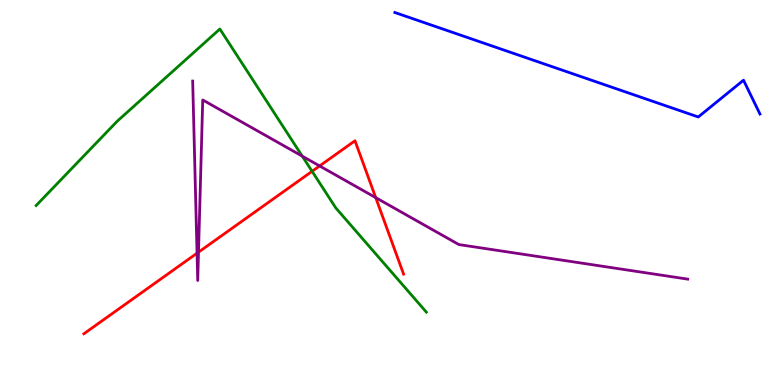[{'lines': ['blue', 'red'], 'intersections': []}, {'lines': ['green', 'red'], 'intersections': [{'x': 4.03, 'y': 5.55}]}, {'lines': ['purple', 'red'], 'intersections': [{'x': 2.54, 'y': 3.42}, {'x': 2.56, 'y': 3.45}, {'x': 4.12, 'y': 5.69}, {'x': 4.85, 'y': 4.87}]}, {'lines': ['blue', 'green'], 'intersections': []}, {'lines': ['blue', 'purple'], 'intersections': []}, {'lines': ['green', 'purple'], 'intersections': [{'x': 3.9, 'y': 5.94}]}]